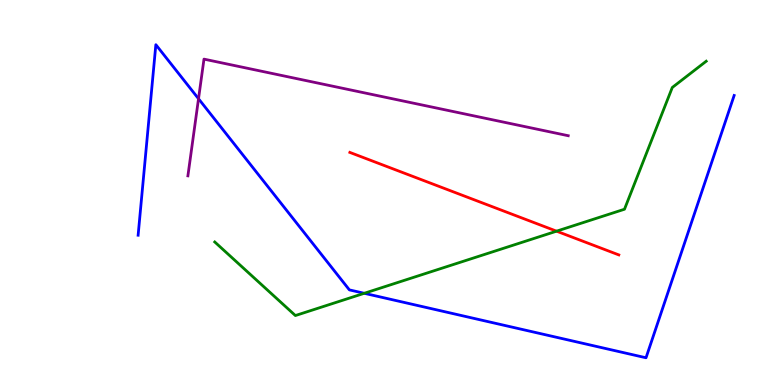[{'lines': ['blue', 'red'], 'intersections': []}, {'lines': ['green', 'red'], 'intersections': [{'x': 7.18, 'y': 4.0}]}, {'lines': ['purple', 'red'], 'intersections': []}, {'lines': ['blue', 'green'], 'intersections': [{'x': 4.7, 'y': 2.38}]}, {'lines': ['blue', 'purple'], 'intersections': [{'x': 2.56, 'y': 7.44}]}, {'lines': ['green', 'purple'], 'intersections': []}]